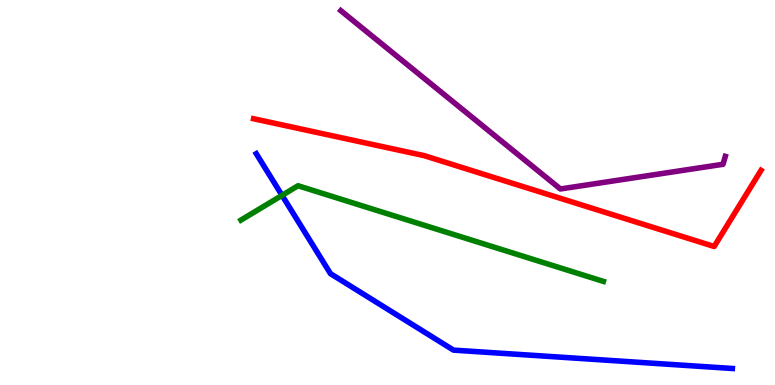[{'lines': ['blue', 'red'], 'intersections': []}, {'lines': ['green', 'red'], 'intersections': []}, {'lines': ['purple', 'red'], 'intersections': []}, {'lines': ['blue', 'green'], 'intersections': [{'x': 3.64, 'y': 4.93}]}, {'lines': ['blue', 'purple'], 'intersections': []}, {'lines': ['green', 'purple'], 'intersections': []}]